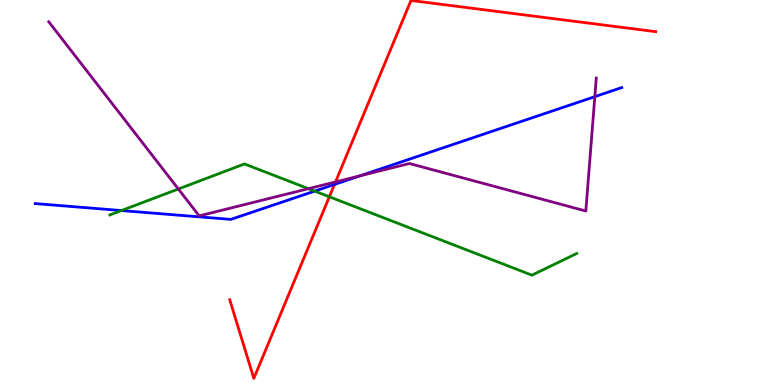[{'lines': ['blue', 'red'], 'intersections': [{'x': 4.32, 'y': 5.21}]}, {'lines': ['green', 'red'], 'intersections': [{'x': 4.25, 'y': 4.89}]}, {'lines': ['purple', 'red'], 'intersections': [{'x': 4.33, 'y': 5.27}]}, {'lines': ['blue', 'green'], 'intersections': [{'x': 1.57, 'y': 4.53}, {'x': 4.06, 'y': 5.04}]}, {'lines': ['blue', 'purple'], 'intersections': [{'x': 4.65, 'y': 5.43}, {'x': 7.68, 'y': 7.49}]}, {'lines': ['green', 'purple'], 'intersections': [{'x': 2.3, 'y': 5.09}, {'x': 3.98, 'y': 5.1}]}]